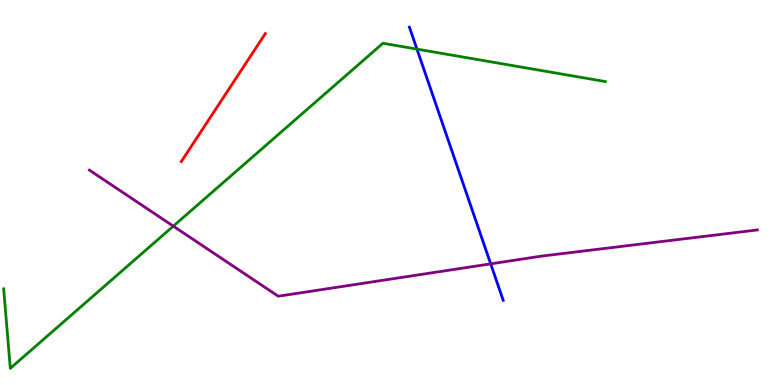[{'lines': ['blue', 'red'], 'intersections': []}, {'lines': ['green', 'red'], 'intersections': []}, {'lines': ['purple', 'red'], 'intersections': []}, {'lines': ['blue', 'green'], 'intersections': [{'x': 5.38, 'y': 8.72}]}, {'lines': ['blue', 'purple'], 'intersections': [{'x': 6.33, 'y': 3.15}]}, {'lines': ['green', 'purple'], 'intersections': [{'x': 2.24, 'y': 4.13}]}]